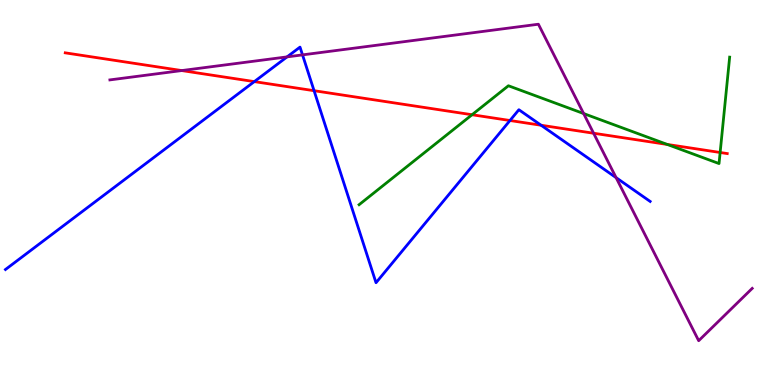[{'lines': ['blue', 'red'], 'intersections': [{'x': 3.28, 'y': 7.88}, {'x': 4.05, 'y': 7.64}, {'x': 6.58, 'y': 6.87}, {'x': 6.98, 'y': 6.75}]}, {'lines': ['green', 'red'], 'intersections': [{'x': 6.09, 'y': 7.02}, {'x': 8.61, 'y': 6.25}, {'x': 9.29, 'y': 6.04}]}, {'lines': ['purple', 'red'], 'intersections': [{'x': 2.35, 'y': 8.17}, {'x': 7.66, 'y': 6.54}]}, {'lines': ['blue', 'green'], 'intersections': []}, {'lines': ['blue', 'purple'], 'intersections': [{'x': 3.7, 'y': 8.52}, {'x': 3.9, 'y': 8.57}, {'x': 7.95, 'y': 5.39}]}, {'lines': ['green', 'purple'], 'intersections': [{'x': 7.53, 'y': 7.05}]}]